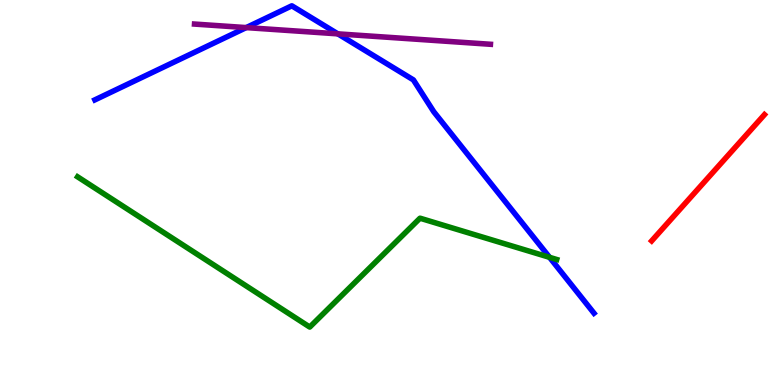[{'lines': ['blue', 'red'], 'intersections': []}, {'lines': ['green', 'red'], 'intersections': []}, {'lines': ['purple', 'red'], 'intersections': []}, {'lines': ['blue', 'green'], 'intersections': [{'x': 7.09, 'y': 3.32}]}, {'lines': ['blue', 'purple'], 'intersections': [{'x': 3.18, 'y': 9.28}, {'x': 4.36, 'y': 9.12}]}, {'lines': ['green', 'purple'], 'intersections': []}]